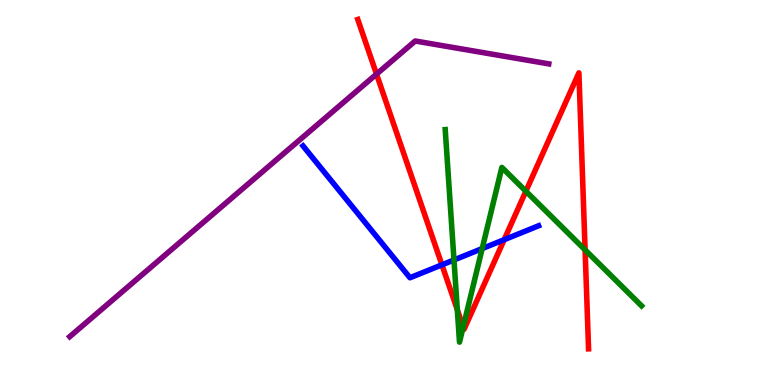[{'lines': ['blue', 'red'], 'intersections': [{'x': 5.7, 'y': 3.12}, {'x': 6.51, 'y': 3.77}]}, {'lines': ['green', 'red'], 'intersections': [{'x': 5.9, 'y': 1.95}, {'x': 5.98, 'y': 1.51}, {'x': 6.79, 'y': 5.03}, {'x': 7.55, 'y': 3.51}]}, {'lines': ['purple', 'red'], 'intersections': [{'x': 4.86, 'y': 8.07}]}, {'lines': ['blue', 'green'], 'intersections': [{'x': 5.86, 'y': 3.25}, {'x': 6.22, 'y': 3.54}]}, {'lines': ['blue', 'purple'], 'intersections': []}, {'lines': ['green', 'purple'], 'intersections': []}]